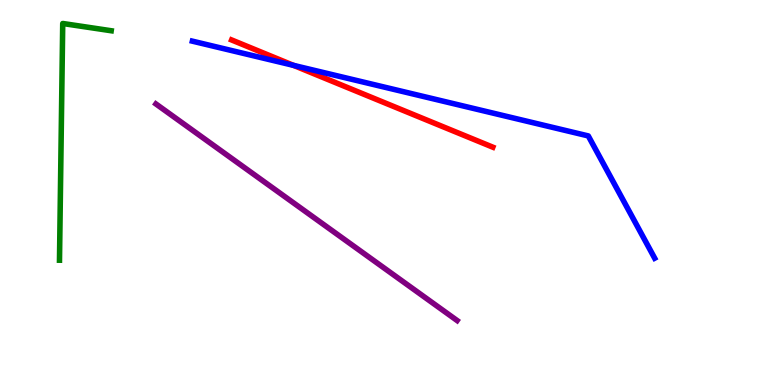[{'lines': ['blue', 'red'], 'intersections': [{'x': 3.79, 'y': 8.3}]}, {'lines': ['green', 'red'], 'intersections': []}, {'lines': ['purple', 'red'], 'intersections': []}, {'lines': ['blue', 'green'], 'intersections': []}, {'lines': ['blue', 'purple'], 'intersections': []}, {'lines': ['green', 'purple'], 'intersections': []}]